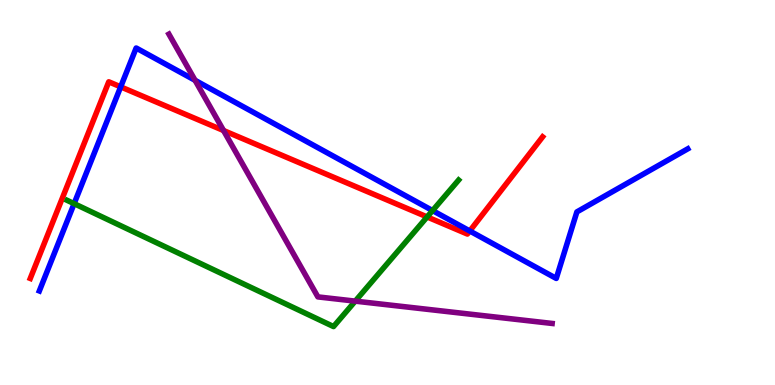[{'lines': ['blue', 'red'], 'intersections': [{'x': 1.56, 'y': 7.74}, {'x': 6.06, 'y': 4.0}]}, {'lines': ['green', 'red'], 'intersections': [{'x': 5.51, 'y': 4.37}]}, {'lines': ['purple', 'red'], 'intersections': [{'x': 2.88, 'y': 6.61}]}, {'lines': ['blue', 'green'], 'intersections': [{'x': 0.956, 'y': 4.71}, {'x': 5.58, 'y': 4.53}]}, {'lines': ['blue', 'purple'], 'intersections': [{'x': 2.52, 'y': 7.91}]}, {'lines': ['green', 'purple'], 'intersections': [{'x': 4.58, 'y': 2.18}]}]